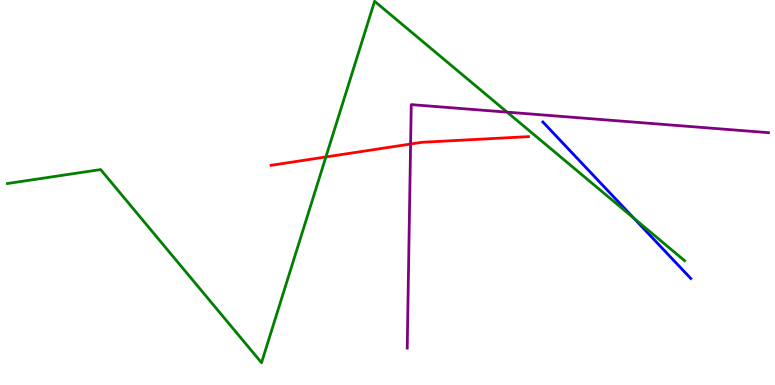[{'lines': ['blue', 'red'], 'intersections': []}, {'lines': ['green', 'red'], 'intersections': [{'x': 4.21, 'y': 5.92}]}, {'lines': ['purple', 'red'], 'intersections': [{'x': 5.3, 'y': 6.26}]}, {'lines': ['blue', 'green'], 'intersections': [{'x': 8.18, 'y': 4.33}]}, {'lines': ['blue', 'purple'], 'intersections': []}, {'lines': ['green', 'purple'], 'intersections': [{'x': 6.54, 'y': 7.09}]}]